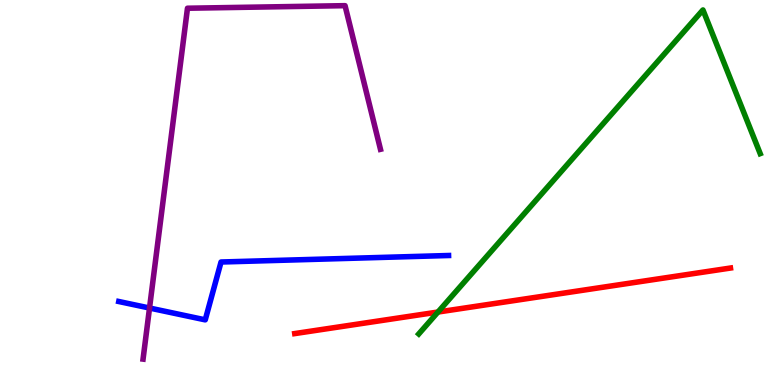[{'lines': ['blue', 'red'], 'intersections': []}, {'lines': ['green', 'red'], 'intersections': [{'x': 5.65, 'y': 1.9}]}, {'lines': ['purple', 'red'], 'intersections': []}, {'lines': ['blue', 'green'], 'intersections': []}, {'lines': ['blue', 'purple'], 'intersections': [{'x': 1.93, 'y': 2.0}]}, {'lines': ['green', 'purple'], 'intersections': []}]